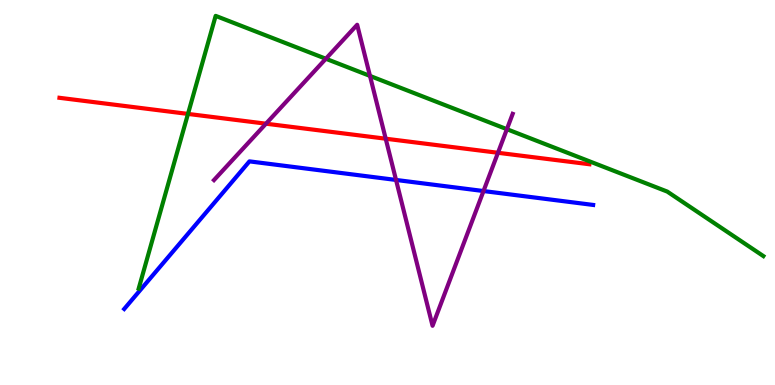[{'lines': ['blue', 'red'], 'intersections': []}, {'lines': ['green', 'red'], 'intersections': [{'x': 2.43, 'y': 7.04}]}, {'lines': ['purple', 'red'], 'intersections': [{'x': 3.43, 'y': 6.79}, {'x': 4.98, 'y': 6.4}, {'x': 6.43, 'y': 6.03}]}, {'lines': ['blue', 'green'], 'intersections': []}, {'lines': ['blue', 'purple'], 'intersections': [{'x': 5.11, 'y': 5.33}, {'x': 6.24, 'y': 5.04}]}, {'lines': ['green', 'purple'], 'intersections': [{'x': 4.2, 'y': 8.47}, {'x': 4.77, 'y': 8.03}, {'x': 6.54, 'y': 6.64}]}]